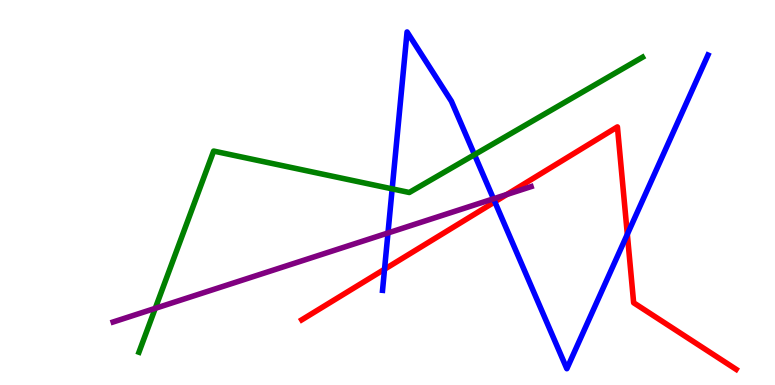[{'lines': ['blue', 'red'], 'intersections': [{'x': 4.96, 'y': 3.01}, {'x': 6.38, 'y': 4.76}, {'x': 8.09, 'y': 3.91}]}, {'lines': ['green', 'red'], 'intersections': []}, {'lines': ['purple', 'red'], 'intersections': [{'x': 6.54, 'y': 4.95}]}, {'lines': ['blue', 'green'], 'intersections': [{'x': 5.06, 'y': 5.09}, {'x': 6.12, 'y': 5.98}]}, {'lines': ['blue', 'purple'], 'intersections': [{'x': 5.01, 'y': 3.95}, {'x': 6.37, 'y': 4.84}]}, {'lines': ['green', 'purple'], 'intersections': [{'x': 2.0, 'y': 1.99}]}]